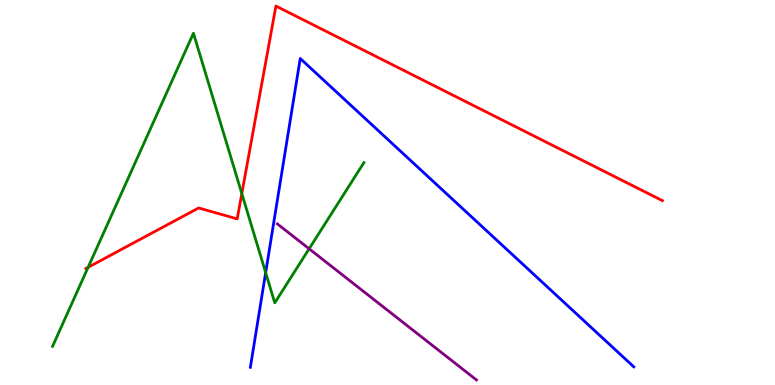[{'lines': ['blue', 'red'], 'intersections': []}, {'lines': ['green', 'red'], 'intersections': [{'x': 1.14, 'y': 3.06}, {'x': 3.12, 'y': 4.97}]}, {'lines': ['purple', 'red'], 'intersections': []}, {'lines': ['blue', 'green'], 'intersections': [{'x': 3.43, 'y': 2.92}]}, {'lines': ['blue', 'purple'], 'intersections': []}, {'lines': ['green', 'purple'], 'intersections': [{'x': 3.99, 'y': 3.54}]}]